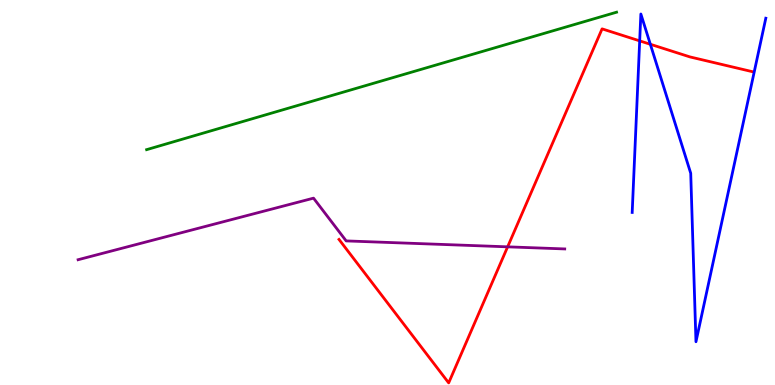[{'lines': ['blue', 'red'], 'intersections': [{'x': 8.25, 'y': 8.94}, {'x': 8.39, 'y': 8.85}]}, {'lines': ['green', 'red'], 'intersections': []}, {'lines': ['purple', 'red'], 'intersections': [{'x': 6.55, 'y': 3.59}]}, {'lines': ['blue', 'green'], 'intersections': []}, {'lines': ['blue', 'purple'], 'intersections': []}, {'lines': ['green', 'purple'], 'intersections': []}]